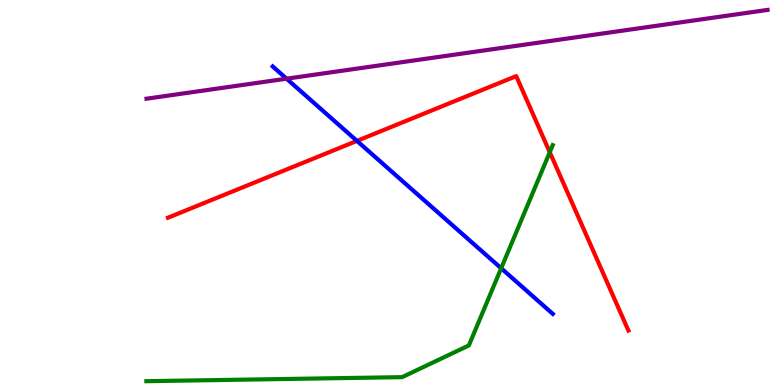[{'lines': ['blue', 'red'], 'intersections': [{'x': 4.61, 'y': 6.34}]}, {'lines': ['green', 'red'], 'intersections': [{'x': 7.09, 'y': 6.05}]}, {'lines': ['purple', 'red'], 'intersections': []}, {'lines': ['blue', 'green'], 'intersections': [{'x': 6.47, 'y': 3.03}]}, {'lines': ['blue', 'purple'], 'intersections': [{'x': 3.7, 'y': 7.96}]}, {'lines': ['green', 'purple'], 'intersections': []}]